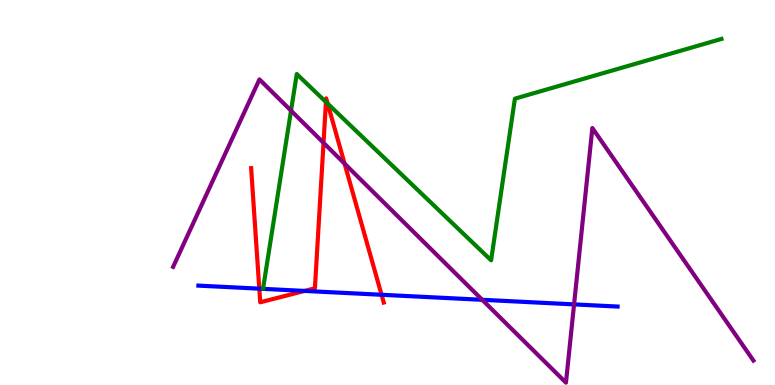[{'lines': ['blue', 'red'], 'intersections': [{'x': 3.35, 'y': 2.5}, {'x': 3.93, 'y': 2.44}, {'x': 4.92, 'y': 2.34}]}, {'lines': ['green', 'red'], 'intersections': [{'x': 4.21, 'y': 7.35}, {'x': 4.23, 'y': 7.31}]}, {'lines': ['purple', 'red'], 'intersections': [{'x': 4.17, 'y': 6.29}, {'x': 4.45, 'y': 5.75}]}, {'lines': ['blue', 'green'], 'intersections': []}, {'lines': ['blue', 'purple'], 'intersections': [{'x': 6.22, 'y': 2.21}, {'x': 7.41, 'y': 2.09}]}, {'lines': ['green', 'purple'], 'intersections': [{'x': 3.76, 'y': 7.13}]}]